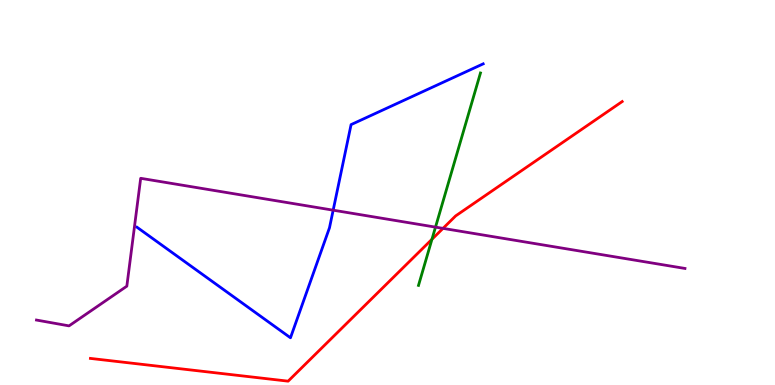[{'lines': ['blue', 'red'], 'intersections': []}, {'lines': ['green', 'red'], 'intersections': [{'x': 5.57, 'y': 3.78}]}, {'lines': ['purple', 'red'], 'intersections': [{'x': 5.72, 'y': 4.07}]}, {'lines': ['blue', 'green'], 'intersections': []}, {'lines': ['blue', 'purple'], 'intersections': [{'x': 4.3, 'y': 4.54}]}, {'lines': ['green', 'purple'], 'intersections': [{'x': 5.62, 'y': 4.1}]}]